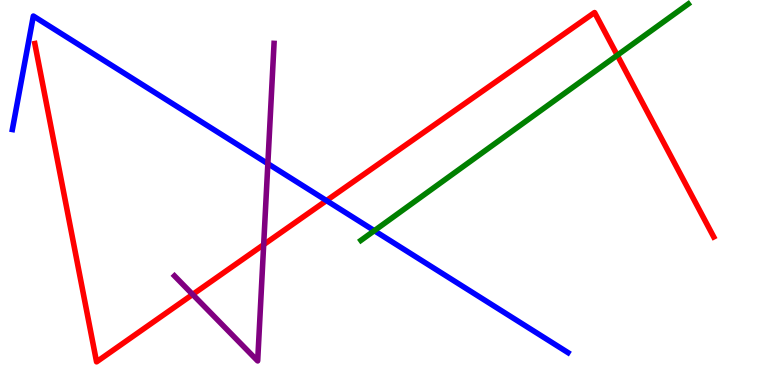[{'lines': ['blue', 'red'], 'intersections': [{'x': 4.21, 'y': 4.79}]}, {'lines': ['green', 'red'], 'intersections': [{'x': 7.96, 'y': 8.56}]}, {'lines': ['purple', 'red'], 'intersections': [{'x': 2.49, 'y': 2.35}, {'x': 3.4, 'y': 3.65}]}, {'lines': ['blue', 'green'], 'intersections': [{'x': 4.83, 'y': 4.01}]}, {'lines': ['blue', 'purple'], 'intersections': [{'x': 3.46, 'y': 5.75}]}, {'lines': ['green', 'purple'], 'intersections': []}]